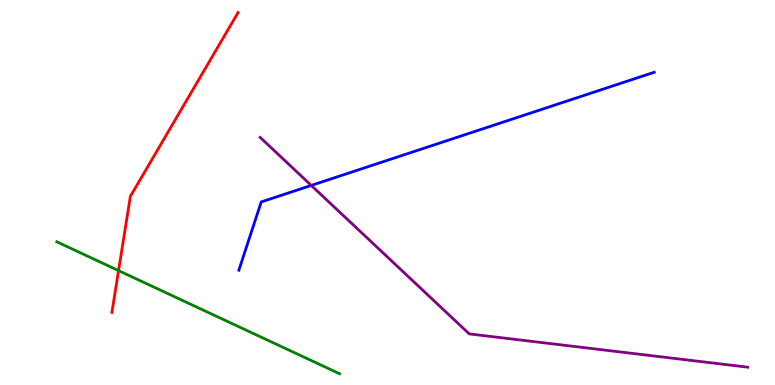[{'lines': ['blue', 'red'], 'intersections': []}, {'lines': ['green', 'red'], 'intersections': [{'x': 1.53, 'y': 2.97}]}, {'lines': ['purple', 'red'], 'intersections': []}, {'lines': ['blue', 'green'], 'intersections': []}, {'lines': ['blue', 'purple'], 'intersections': [{'x': 4.02, 'y': 5.18}]}, {'lines': ['green', 'purple'], 'intersections': []}]